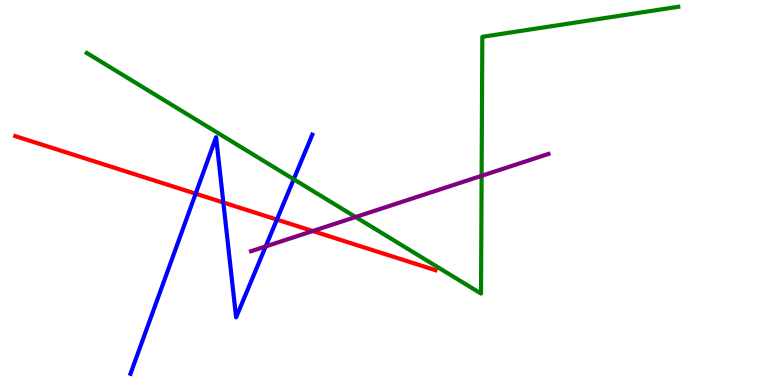[{'lines': ['blue', 'red'], 'intersections': [{'x': 2.52, 'y': 4.97}, {'x': 2.88, 'y': 4.74}, {'x': 3.57, 'y': 4.3}]}, {'lines': ['green', 'red'], 'intersections': []}, {'lines': ['purple', 'red'], 'intersections': [{'x': 4.04, 'y': 4.0}]}, {'lines': ['blue', 'green'], 'intersections': [{'x': 3.79, 'y': 5.34}]}, {'lines': ['blue', 'purple'], 'intersections': [{'x': 3.43, 'y': 3.6}]}, {'lines': ['green', 'purple'], 'intersections': [{'x': 4.59, 'y': 4.36}, {'x': 6.21, 'y': 5.43}]}]